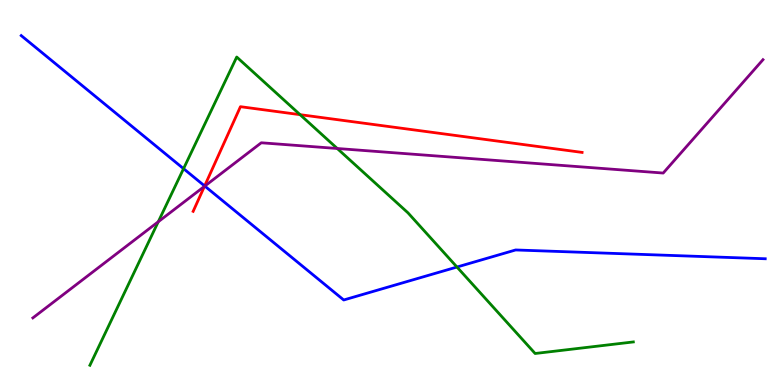[{'lines': ['blue', 'red'], 'intersections': [{'x': 2.64, 'y': 5.17}]}, {'lines': ['green', 'red'], 'intersections': [{'x': 3.87, 'y': 7.02}]}, {'lines': ['purple', 'red'], 'intersections': [{'x': 2.64, 'y': 5.16}]}, {'lines': ['blue', 'green'], 'intersections': [{'x': 2.37, 'y': 5.62}, {'x': 5.9, 'y': 3.06}]}, {'lines': ['blue', 'purple'], 'intersections': [{'x': 2.64, 'y': 5.17}]}, {'lines': ['green', 'purple'], 'intersections': [{'x': 2.04, 'y': 4.24}, {'x': 4.35, 'y': 6.14}]}]